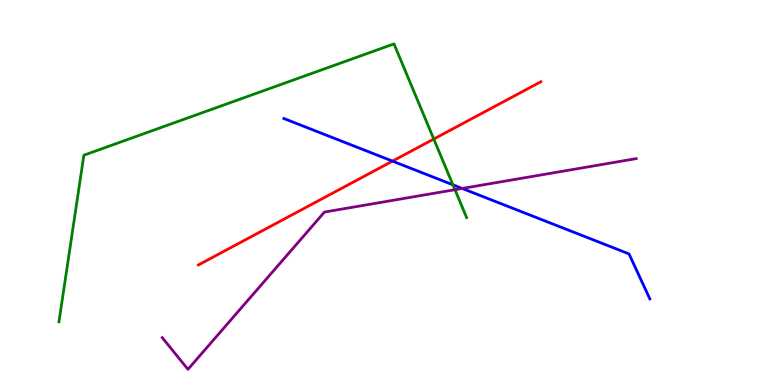[{'lines': ['blue', 'red'], 'intersections': [{'x': 5.06, 'y': 5.82}]}, {'lines': ['green', 'red'], 'intersections': [{'x': 5.6, 'y': 6.39}]}, {'lines': ['purple', 'red'], 'intersections': []}, {'lines': ['blue', 'green'], 'intersections': [{'x': 5.84, 'y': 5.2}]}, {'lines': ['blue', 'purple'], 'intersections': [{'x': 5.96, 'y': 5.11}]}, {'lines': ['green', 'purple'], 'intersections': [{'x': 5.87, 'y': 5.07}]}]